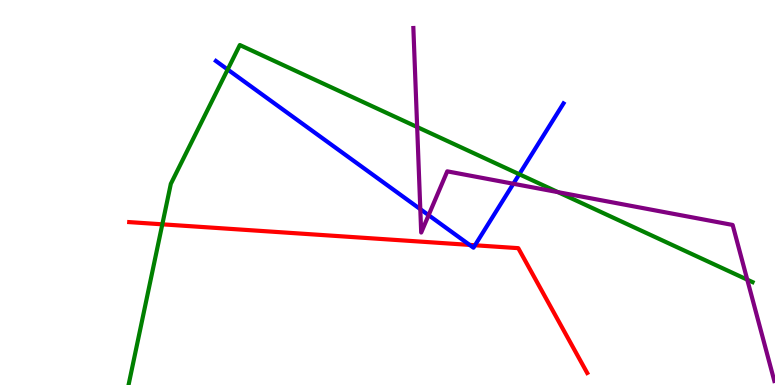[{'lines': ['blue', 'red'], 'intersections': [{'x': 6.06, 'y': 3.64}, {'x': 6.13, 'y': 3.63}]}, {'lines': ['green', 'red'], 'intersections': [{'x': 2.09, 'y': 4.17}]}, {'lines': ['purple', 'red'], 'intersections': []}, {'lines': ['blue', 'green'], 'intersections': [{'x': 2.94, 'y': 8.19}, {'x': 6.7, 'y': 5.47}]}, {'lines': ['blue', 'purple'], 'intersections': [{'x': 5.42, 'y': 4.57}, {'x': 5.53, 'y': 4.41}, {'x': 6.62, 'y': 5.23}]}, {'lines': ['green', 'purple'], 'intersections': [{'x': 5.38, 'y': 6.7}, {'x': 7.2, 'y': 5.01}, {'x': 9.64, 'y': 2.74}]}]